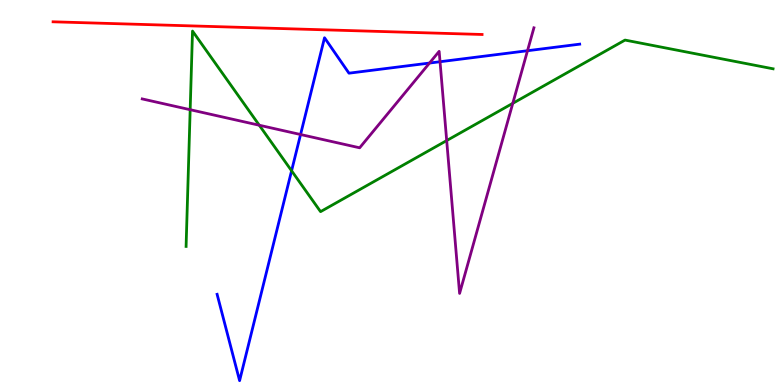[{'lines': ['blue', 'red'], 'intersections': []}, {'lines': ['green', 'red'], 'intersections': []}, {'lines': ['purple', 'red'], 'intersections': []}, {'lines': ['blue', 'green'], 'intersections': [{'x': 3.76, 'y': 5.56}]}, {'lines': ['blue', 'purple'], 'intersections': [{'x': 3.88, 'y': 6.51}, {'x': 5.54, 'y': 8.36}, {'x': 5.68, 'y': 8.4}, {'x': 6.81, 'y': 8.68}]}, {'lines': ['green', 'purple'], 'intersections': [{'x': 2.45, 'y': 7.15}, {'x': 3.35, 'y': 6.75}, {'x': 5.76, 'y': 6.35}, {'x': 6.62, 'y': 7.32}]}]